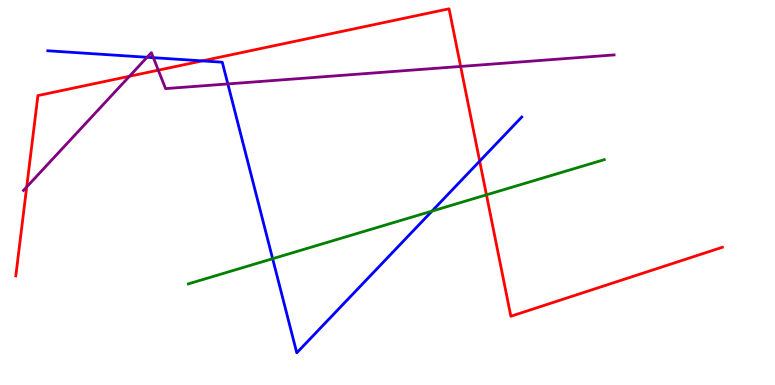[{'lines': ['blue', 'red'], 'intersections': [{'x': 2.61, 'y': 8.42}, {'x': 6.19, 'y': 5.81}]}, {'lines': ['green', 'red'], 'intersections': [{'x': 6.28, 'y': 4.94}]}, {'lines': ['purple', 'red'], 'intersections': [{'x': 0.345, 'y': 5.14}, {'x': 1.67, 'y': 8.02}, {'x': 2.04, 'y': 8.18}, {'x': 5.94, 'y': 8.27}]}, {'lines': ['blue', 'green'], 'intersections': [{'x': 3.52, 'y': 3.28}, {'x': 5.57, 'y': 4.52}]}, {'lines': ['blue', 'purple'], 'intersections': [{'x': 1.9, 'y': 8.51}, {'x': 1.98, 'y': 8.5}, {'x': 2.94, 'y': 7.82}]}, {'lines': ['green', 'purple'], 'intersections': []}]